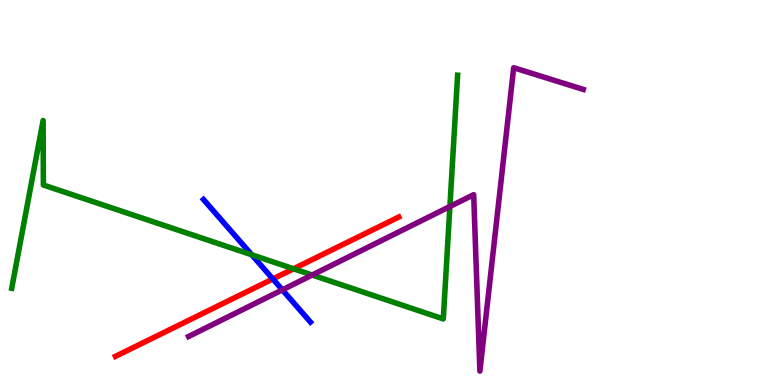[{'lines': ['blue', 'red'], 'intersections': [{'x': 3.52, 'y': 2.75}]}, {'lines': ['green', 'red'], 'intersections': [{'x': 3.79, 'y': 3.02}]}, {'lines': ['purple', 'red'], 'intersections': []}, {'lines': ['blue', 'green'], 'intersections': [{'x': 3.25, 'y': 3.38}]}, {'lines': ['blue', 'purple'], 'intersections': [{'x': 3.64, 'y': 2.47}]}, {'lines': ['green', 'purple'], 'intersections': [{'x': 4.03, 'y': 2.86}, {'x': 5.81, 'y': 4.64}]}]